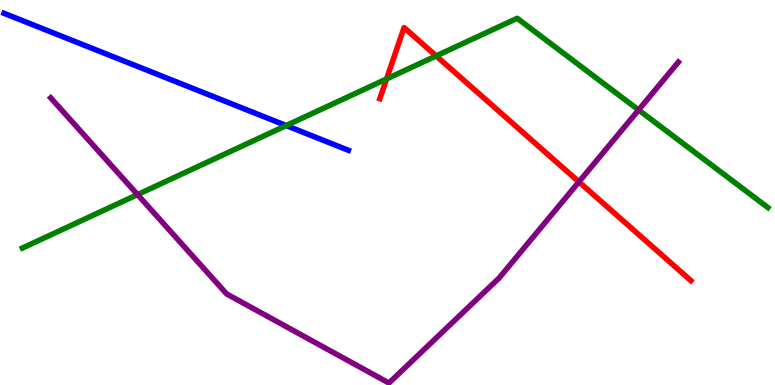[{'lines': ['blue', 'red'], 'intersections': []}, {'lines': ['green', 'red'], 'intersections': [{'x': 4.99, 'y': 7.95}, {'x': 5.63, 'y': 8.55}]}, {'lines': ['purple', 'red'], 'intersections': [{'x': 7.47, 'y': 5.28}]}, {'lines': ['blue', 'green'], 'intersections': [{'x': 3.69, 'y': 6.74}]}, {'lines': ['blue', 'purple'], 'intersections': []}, {'lines': ['green', 'purple'], 'intersections': [{'x': 1.77, 'y': 4.95}, {'x': 8.24, 'y': 7.14}]}]